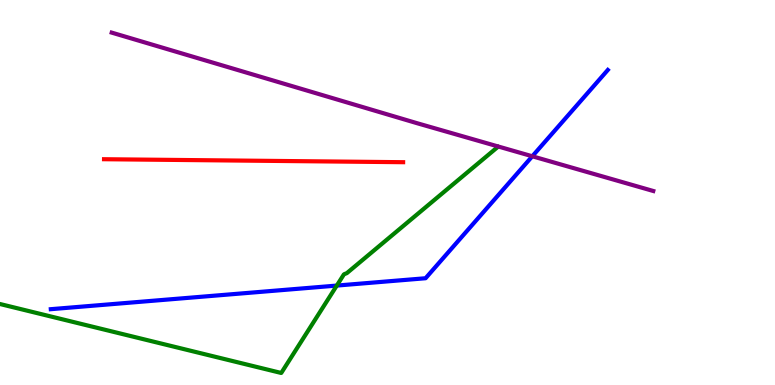[{'lines': ['blue', 'red'], 'intersections': []}, {'lines': ['green', 'red'], 'intersections': []}, {'lines': ['purple', 'red'], 'intersections': []}, {'lines': ['blue', 'green'], 'intersections': [{'x': 4.35, 'y': 2.58}]}, {'lines': ['blue', 'purple'], 'intersections': [{'x': 6.87, 'y': 5.94}]}, {'lines': ['green', 'purple'], 'intersections': []}]